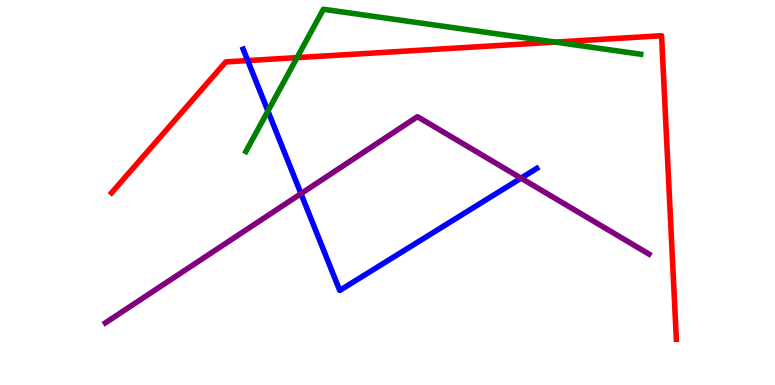[{'lines': ['blue', 'red'], 'intersections': [{'x': 3.2, 'y': 8.43}]}, {'lines': ['green', 'red'], 'intersections': [{'x': 3.83, 'y': 8.5}, {'x': 7.16, 'y': 8.91}]}, {'lines': ['purple', 'red'], 'intersections': []}, {'lines': ['blue', 'green'], 'intersections': [{'x': 3.46, 'y': 7.12}]}, {'lines': ['blue', 'purple'], 'intersections': [{'x': 3.88, 'y': 4.97}, {'x': 6.72, 'y': 5.37}]}, {'lines': ['green', 'purple'], 'intersections': []}]